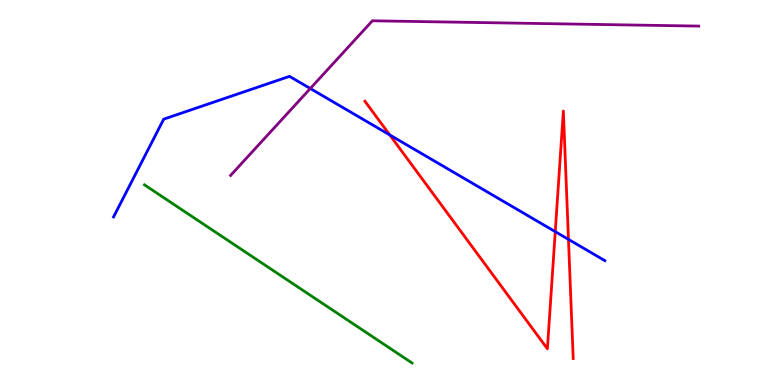[{'lines': ['blue', 'red'], 'intersections': [{'x': 5.03, 'y': 6.49}, {'x': 7.16, 'y': 3.98}, {'x': 7.34, 'y': 3.78}]}, {'lines': ['green', 'red'], 'intersections': []}, {'lines': ['purple', 'red'], 'intersections': []}, {'lines': ['blue', 'green'], 'intersections': []}, {'lines': ['blue', 'purple'], 'intersections': [{'x': 4.0, 'y': 7.7}]}, {'lines': ['green', 'purple'], 'intersections': []}]